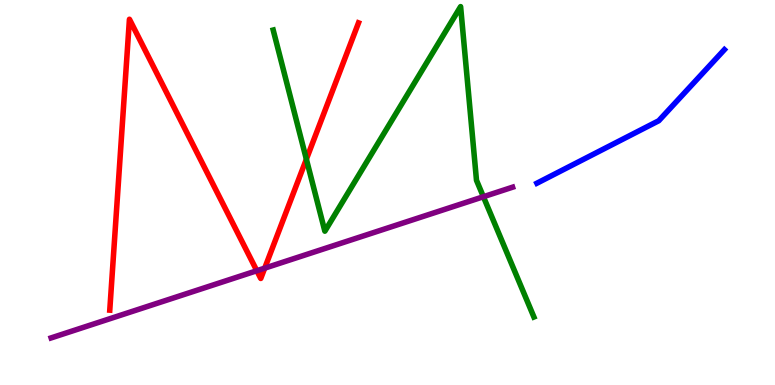[{'lines': ['blue', 'red'], 'intersections': []}, {'lines': ['green', 'red'], 'intersections': [{'x': 3.95, 'y': 5.86}]}, {'lines': ['purple', 'red'], 'intersections': [{'x': 3.31, 'y': 2.97}, {'x': 3.42, 'y': 3.03}]}, {'lines': ['blue', 'green'], 'intersections': []}, {'lines': ['blue', 'purple'], 'intersections': []}, {'lines': ['green', 'purple'], 'intersections': [{'x': 6.24, 'y': 4.89}]}]